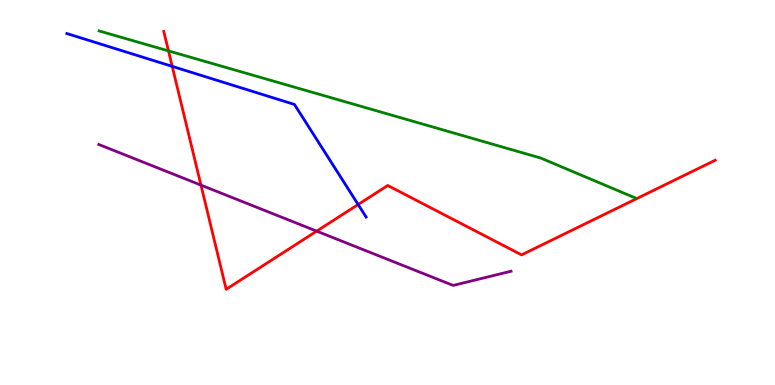[{'lines': ['blue', 'red'], 'intersections': [{'x': 2.22, 'y': 8.28}, {'x': 4.62, 'y': 4.69}]}, {'lines': ['green', 'red'], 'intersections': [{'x': 2.17, 'y': 8.68}]}, {'lines': ['purple', 'red'], 'intersections': [{'x': 2.59, 'y': 5.19}, {'x': 4.09, 'y': 4.0}]}, {'lines': ['blue', 'green'], 'intersections': []}, {'lines': ['blue', 'purple'], 'intersections': []}, {'lines': ['green', 'purple'], 'intersections': []}]